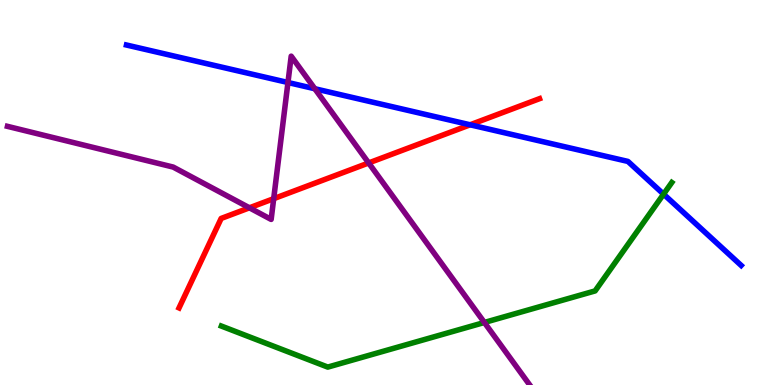[{'lines': ['blue', 'red'], 'intersections': [{'x': 6.07, 'y': 6.76}]}, {'lines': ['green', 'red'], 'intersections': []}, {'lines': ['purple', 'red'], 'intersections': [{'x': 3.22, 'y': 4.6}, {'x': 3.53, 'y': 4.84}, {'x': 4.76, 'y': 5.77}]}, {'lines': ['blue', 'green'], 'intersections': [{'x': 8.56, 'y': 4.96}]}, {'lines': ['blue', 'purple'], 'intersections': [{'x': 3.72, 'y': 7.86}, {'x': 4.06, 'y': 7.7}]}, {'lines': ['green', 'purple'], 'intersections': [{'x': 6.25, 'y': 1.62}]}]